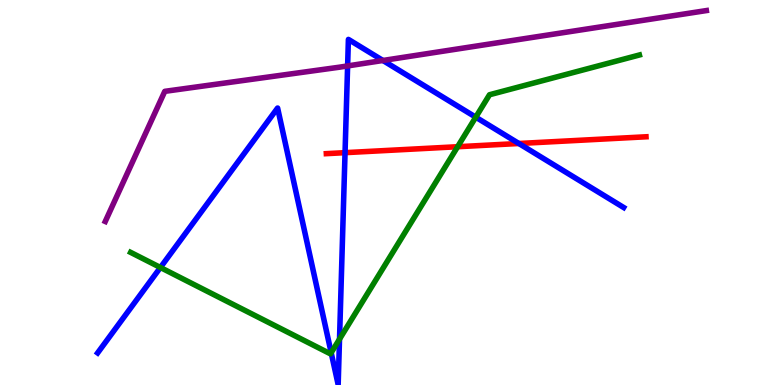[{'lines': ['blue', 'red'], 'intersections': [{'x': 4.45, 'y': 6.03}, {'x': 6.69, 'y': 6.27}]}, {'lines': ['green', 'red'], 'intersections': [{'x': 5.9, 'y': 6.19}]}, {'lines': ['purple', 'red'], 'intersections': []}, {'lines': ['blue', 'green'], 'intersections': [{'x': 2.07, 'y': 3.05}, {'x': 4.27, 'y': 0.839}, {'x': 4.38, 'y': 1.19}, {'x': 6.14, 'y': 6.96}]}, {'lines': ['blue', 'purple'], 'intersections': [{'x': 4.49, 'y': 8.29}, {'x': 4.94, 'y': 8.43}]}, {'lines': ['green', 'purple'], 'intersections': []}]